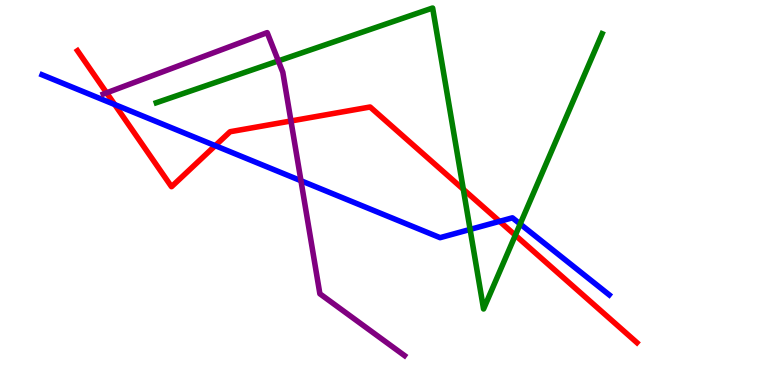[{'lines': ['blue', 'red'], 'intersections': [{'x': 1.48, 'y': 7.29}, {'x': 2.78, 'y': 6.22}, {'x': 6.45, 'y': 4.25}]}, {'lines': ['green', 'red'], 'intersections': [{'x': 5.98, 'y': 5.08}, {'x': 6.65, 'y': 3.89}]}, {'lines': ['purple', 'red'], 'intersections': [{'x': 1.38, 'y': 7.59}, {'x': 3.75, 'y': 6.86}]}, {'lines': ['blue', 'green'], 'intersections': [{'x': 6.07, 'y': 4.04}, {'x': 6.71, 'y': 4.18}]}, {'lines': ['blue', 'purple'], 'intersections': [{'x': 3.88, 'y': 5.31}]}, {'lines': ['green', 'purple'], 'intersections': [{'x': 3.59, 'y': 8.42}]}]